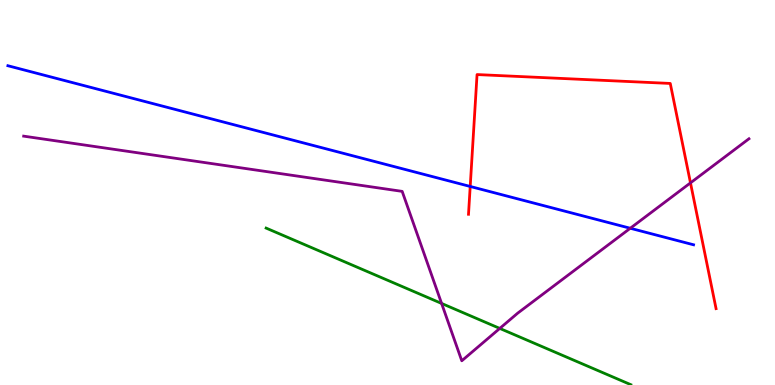[{'lines': ['blue', 'red'], 'intersections': [{'x': 6.07, 'y': 5.16}]}, {'lines': ['green', 'red'], 'intersections': []}, {'lines': ['purple', 'red'], 'intersections': [{'x': 8.91, 'y': 5.25}]}, {'lines': ['blue', 'green'], 'intersections': []}, {'lines': ['blue', 'purple'], 'intersections': [{'x': 8.13, 'y': 4.07}]}, {'lines': ['green', 'purple'], 'intersections': [{'x': 5.7, 'y': 2.12}, {'x': 6.45, 'y': 1.47}]}]